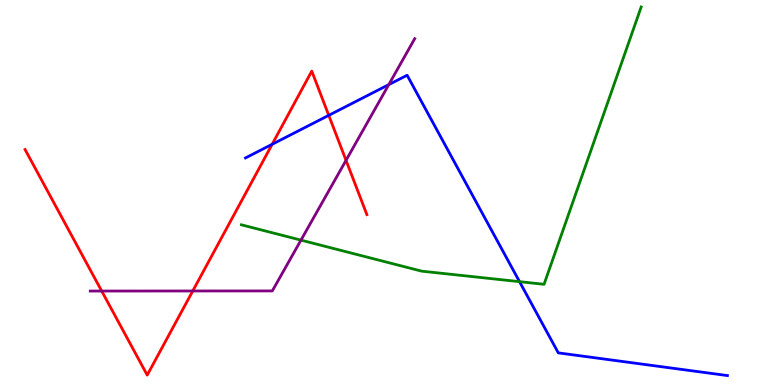[{'lines': ['blue', 'red'], 'intersections': [{'x': 3.51, 'y': 6.25}, {'x': 4.24, 'y': 7.0}]}, {'lines': ['green', 'red'], 'intersections': []}, {'lines': ['purple', 'red'], 'intersections': [{'x': 1.31, 'y': 2.44}, {'x': 2.49, 'y': 2.44}, {'x': 4.46, 'y': 5.84}]}, {'lines': ['blue', 'green'], 'intersections': [{'x': 6.7, 'y': 2.68}]}, {'lines': ['blue', 'purple'], 'intersections': [{'x': 5.02, 'y': 7.8}]}, {'lines': ['green', 'purple'], 'intersections': [{'x': 3.88, 'y': 3.76}]}]